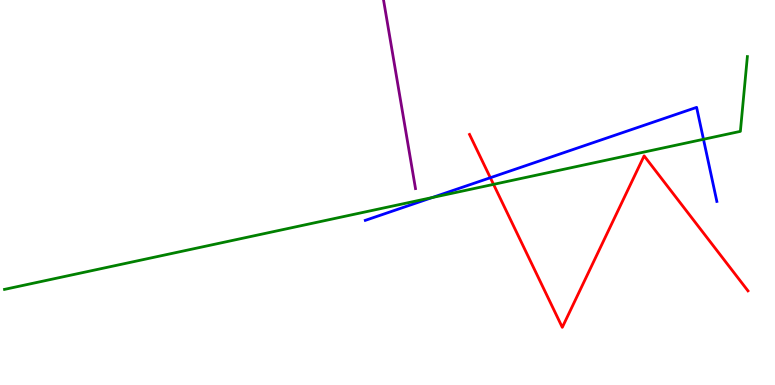[{'lines': ['blue', 'red'], 'intersections': [{'x': 6.33, 'y': 5.38}]}, {'lines': ['green', 'red'], 'intersections': [{'x': 6.37, 'y': 5.21}]}, {'lines': ['purple', 'red'], 'intersections': []}, {'lines': ['blue', 'green'], 'intersections': [{'x': 5.58, 'y': 4.87}, {'x': 9.08, 'y': 6.38}]}, {'lines': ['blue', 'purple'], 'intersections': []}, {'lines': ['green', 'purple'], 'intersections': []}]